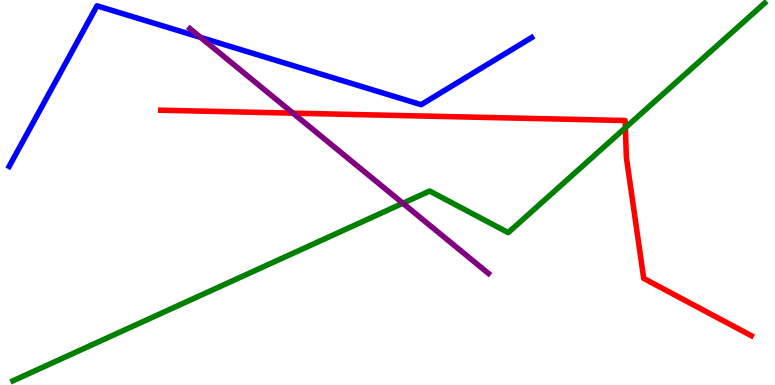[{'lines': ['blue', 'red'], 'intersections': []}, {'lines': ['green', 'red'], 'intersections': [{'x': 8.07, 'y': 6.68}]}, {'lines': ['purple', 'red'], 'intersections': [{'x': 3.78, 'y': 7.06}]}, {'lines': ['blue', 'green'], 'intersections': []}, {'lines': ['blue', 'purple'], 'intersections': [{'x': 2.59, 'y': 9.03}]}, {'lines': ['green', 'purple'], 'intersections': [{'x': 5.2, 'y': 4.72}]}]